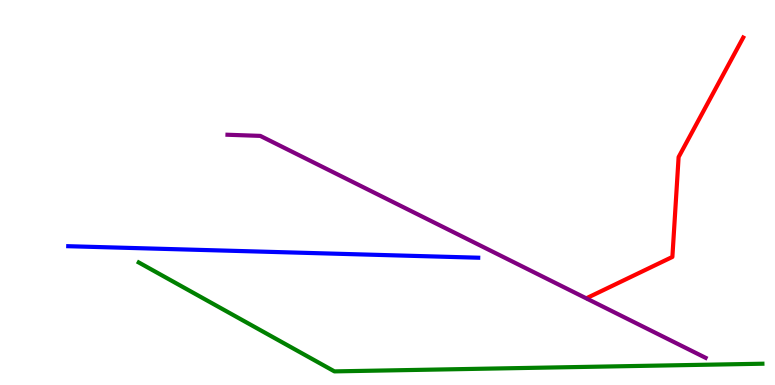[{'lines': ['blue', 'red'], 'intersections': []}, {'lines': ['green', 'red'], 'intersections': []}, {'lines': ['purple', 'red'], 'intersections': []}, {'lines': ['blue', 'green'], 'intersections': []}, {'lines': ['blue', 'purple'], 'intersections': []}, {'lines': ['green', 'purple'], 'intersections': []}]